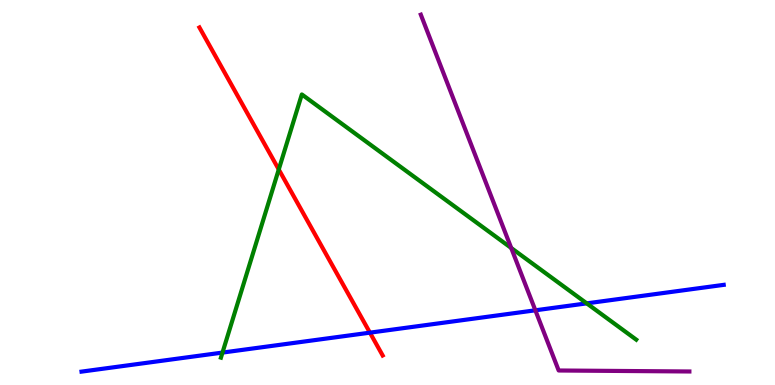[{'lines': ['blue', 'red'], 'intersections': [{'x': 4.77, 'y': 1.36}]}, {'lines': ['green', 'red'], 'intersections': [{'x': 3.6, 'y': 5.6}]}, {'lines': ['purple', 'red'], 'intersections': []}, {'lines': ['blue', 'green'], 'intersections': [{'x': 2.87, 'y': 0.842}, {'x': 7.57, 'y': 2.12}]}, {'lines': ['blue', 'purple'], 'intersections': [{'x': 6.91, 'y': 1.94}]}, {'lines': ['green', 'purple'], 'intersections': [{'x': 6.6, 'y': 3.56}]}]